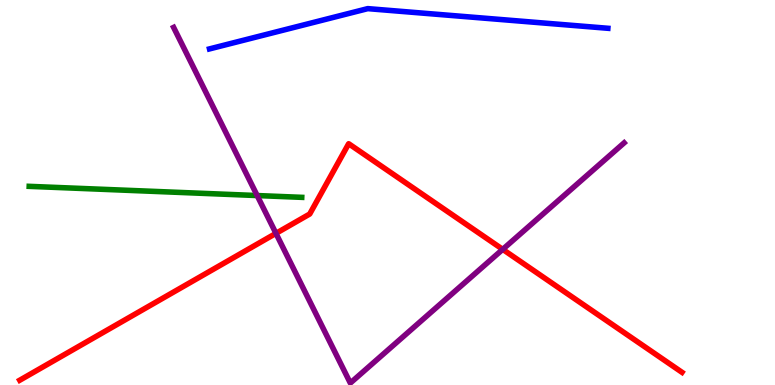[{'lines': ['blue', 'red'], 'intersections': []}, {'lines': ['green', 'red'], 'intersections': []}, {'lines': ['purple', 'red'], 'intersections': [{'x': 3.56, 'y': 3.94}, {'x': 6.49, 'y': 3.52}]}, {'lines': ['blue', 'green'], 'intersections': []}, {'lines': ['blue', 'purple'], 'intersections': []}, {'lines': ['green', 'purple'], 'intersections': [{'x': 3.32, 'y': 4.92}]}]